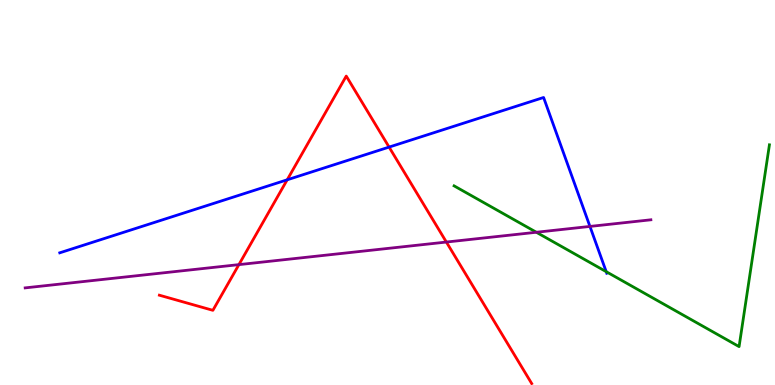[{'lines': ['blue', 'red'], 'intersections': [{'x': 3.71, 'y': 5.33}, {'x': 5.02, 'y': 6.18}]}, {'lines': ['green', 'red'], 'intersections': []}, {'lines': ['purple', 'red'], 'intersections': [{'x': 3.08, 'y': 3.13}, {'x': 5.76, 'y': 3.71}]}, {'lines': ['blue', 'green'], 'intersections': [{'x': 7.82, 'y': 2.94}]}, {'lines': ['blue', 'purple'], 'intersections': [{'x': 7.61, 'y': 4.12}]}, {'lines': ['green', 'purple'], 'intersections': [{'x': 6.92, 'y': 3.97}]}]